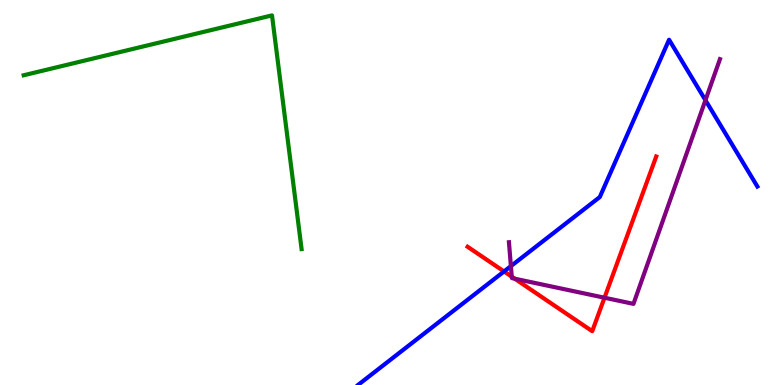[{'lines': ['blue', 'red'], 'intersections': [{'x': 6.5, 'y': 2.95}]}, {'lines': ['green', 'red'], 'intersections': []}, {'lines': ['purple', 'red'], 'intersections': [{'x': 6.6, 'y': 2.81}, {'x': 6.64, 'y': 2.76}, {'x': 7.8, 'y': 2.27}]}, {'lines': ['blue', 'green'], 'intersections': []}, {'lines': ['blue', 'purple'], 'intersections': [{'x': 6.59, 'y': 3.09}, {'x': 9.1, 'y': 7.4}]}, {'lines': ['green', 'purple'], 'intersections': []}]